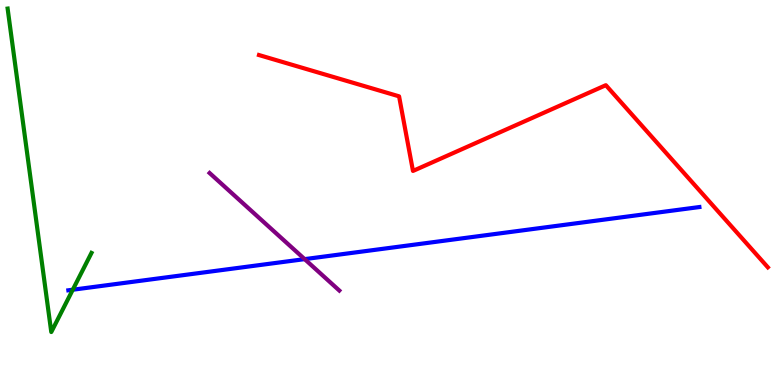[{'lines': ['blue', 'red'], 'intersections': []}, {'lines': ['green', 'red'], 'intersections': []}, {'lines': ['purple', 'red'], 'intersections': []}, {'lines': ['blue', 'green'], 'intersections': [{'x': 0.939, 'y': 2.47}]}, {'lines': ['blue', 'purple'], 'intersections': [{'x': 3.93, 'y': 3.27}]}, {'lines': ['green', 'purple'], 'intersections': []}]